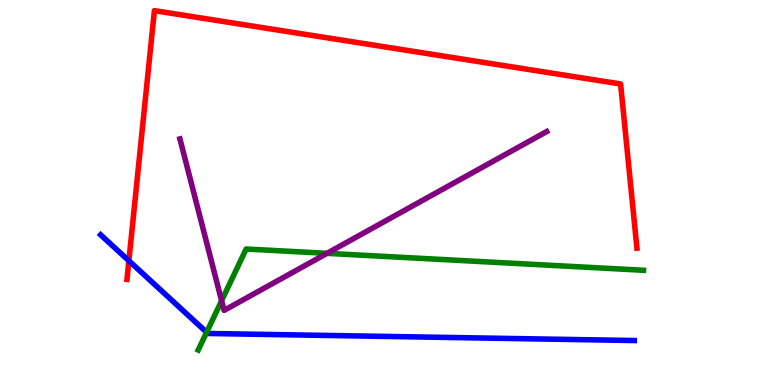[{'lines': ['blue', 'red'], 'intersections': [{'x': 1.66, 'y': 3.23}]}, {'lines': ['green', 'red'], 'intersections': []}, {'lines': ['purple', 'red'], 'intersections': []}, {'lines': ['blue', 'green'], 'intersections': [{'x': 2.67, 'y': 1.37}]}, {'lines': ['blue', 'purple'], 'intersections': []}, {'lines': ['green', 'purple'], 'intersections': [{'x': 2.86, 'y': 2.19}, {'x': 4.22, 'y': 3.42}]}]